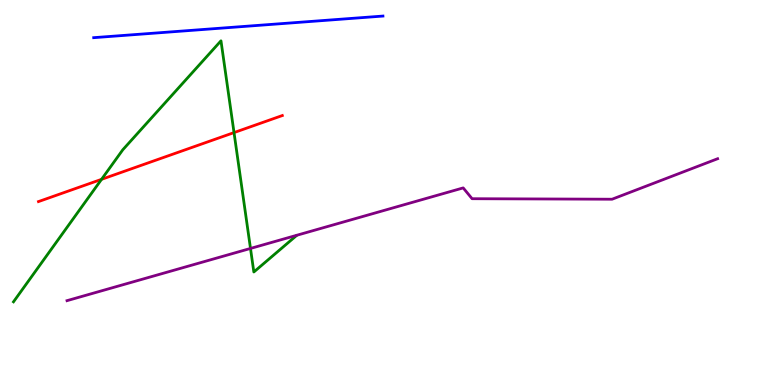[{'lines': ['blue', 'red'], 'intersections': []}, {'lines': ['green', 'red'], 'intersections': [{'x': 1.31, 'y': 5.34}, {'x': 3.02, 'y': 6.56}]}, {'lines': ['purple', 'red'], 'intersections': []}, {'lines': ['blue', 'green'], 'intersections': []}, {'lines': ['blue', 'purple'], 'intersections': []}, {'lines': ['green', 'purple'], 'intersections': [{'x': 3.23, 'y': 3.55}]}]